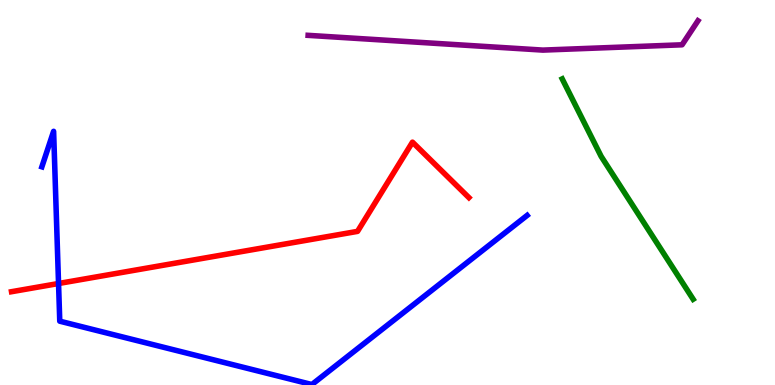[{'lines': ['blue', 'red'], 'intersections': [{'x': 0.755, 'y': 2.64}]}, {'lines': ['green', 'red'], 'intersections': []}, {'lines': ['purple', 'red'], 'intersections': []}, {'lines': ['blue', 'green'], 'intersections': []}, {'lines': ['blue', 'purple'], 'intersections': []}, {'lines': ['green', 'purple'], 'intersections': []}]